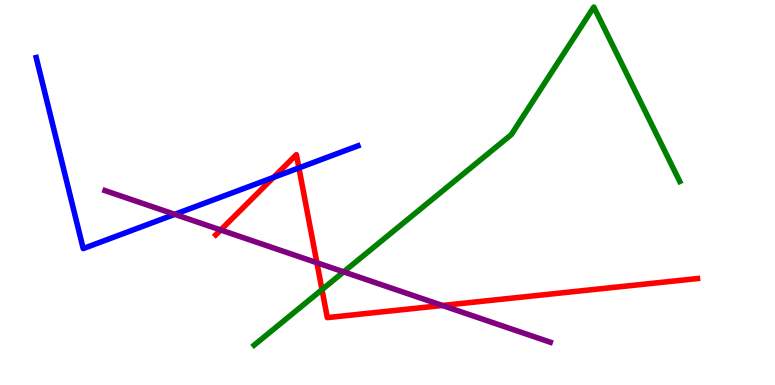[{'lines': ['blue', 'red'], 'intersections': [{'x': 3.53, 'y': 5.39}, {'x': 3.86, 'y': 5.64}]}, {'lines': ['green', 'red'], 'intersections': [{'x': 4.15, 'y': 2.48}]}, {'lines': ['purple', 'red'], 'intersections': [{'x': 2.85, 'y': 4.03}, {'x': 4.09, 'y': 3.18}, {'x': 5.71, 'y': 2.07}]}, {'lines': ['blue', 'green'], 'intersections': []}, {'lines': ['blue', 'purple'], 'intersections': [{'x': 2.25, 'y': 4.43}]}, {'lines': ['green', 'purple'], 'intersections': [{'x': 4.43, 'y': 2.94}]}]